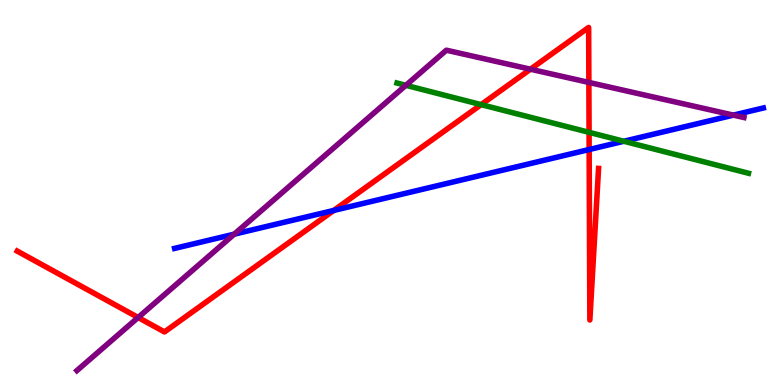[{'lines': ['blue', 'red'], 'intersections': [{'x': 4.31, 'y': 4.53}, {'x': 7.6, 'y': 6.12}]}, {'lines': ['green', 'red'], 'intersections': [{'x': 6.21, 'y': 7.28}, {'x': 7.6, 'y': 6.56}]}, {'lines': ['purple', 'red'], 'intersections': [{'x': 1.78, 'y': 1.75}, {'x': 6.84, 'y': 8.2}, {'x': 7.6, 'y': 7.86}]}, {'lines': ['blue', 'green'], 'intersections': [{'x': 8.05, 'y': 6.33}]}, {'lines': ['blue', 'purple'], 'intersections': [{'x': 3.02, 'y': 3.92}, {'x': 9.46, 'y': 7.01}]}, {'lines': ['green', 'purple'], 'intersections': [{'x': 5.24, 'y': 7.78}]}]